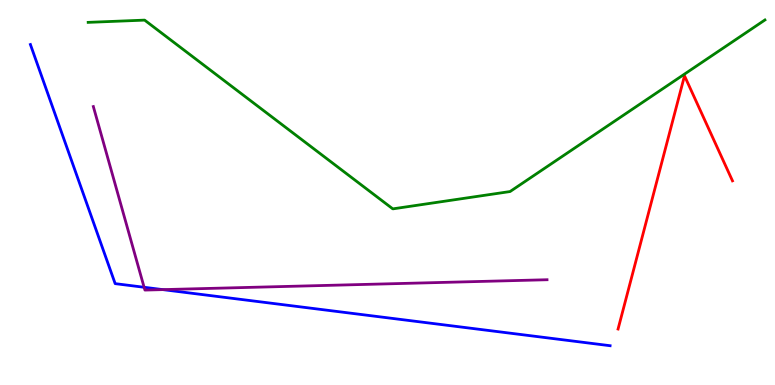[{'lines': ['blue', 'red'], 'intersections': []}, {'lines': ['green', 'red'], 'intersections': []}, {'lines': ['purple', 'red'], 'intersections': []}, {'lines': ['blue', 'green'], 'intersections': []}, {'lines': ['blue', 'purple'], 'intersections': [{'x': 1.86, 'y': 2.54}, {'x': 2.1, 'y': 2.48}]}, {'lines': ['green', 'purple'], 'intersections': []}]